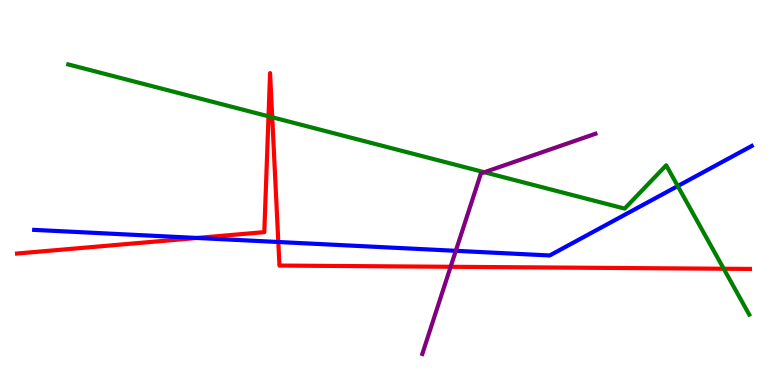[{'lines': ['blue', 'red'], 'intersections': [{'x': 2.54, 'y': 3.82}, {'x': 3.59, 'y': 3.71}]}, {'lines': ['green', 'red'], 'intersections': [{'x': 3.46, 'y': 6.98}, {'x': 3.51, 'y': 6.95}, {'x': 9.34, 'y': 3.02}]}, {'lines': ['purple', 'red'], 'intersections': [{'x': 5.81, 'y': 3.07}]}, {'lines': ['blue', 'green'], 'intersections': [{'x': 8.75, 'y': 5.17}]}, {'lines': ['blue', 'purple'], 'intersections': [{'x': 5.88, 'y': 3.49}]}, {'lines': ['green', 'purple'], 'intersections': [{'x': 6.25, 'y': 5.53}]}]